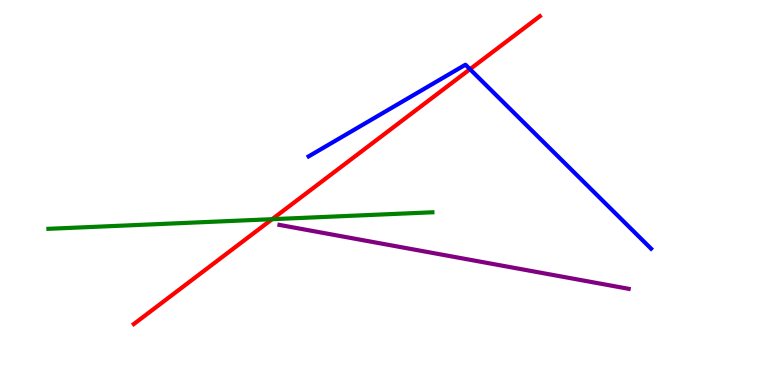[{'lines': ['blue', 'red'], 'intersections': [{'x': 6.06, 'y': 8.2}]}, {'lines': ['green', 'red'], 'intersections': [{'x': 3.51, 'y': 4.31}]}, {'lines': ['purple', 'red'], 'intersections': []}, {'lines': ['blue', 'green'], 'intersections': []}, {'lines': ['blue', 'purple'], 'intersections': []}, {'lines': ['green', 'purple'], 'intersections': []}]